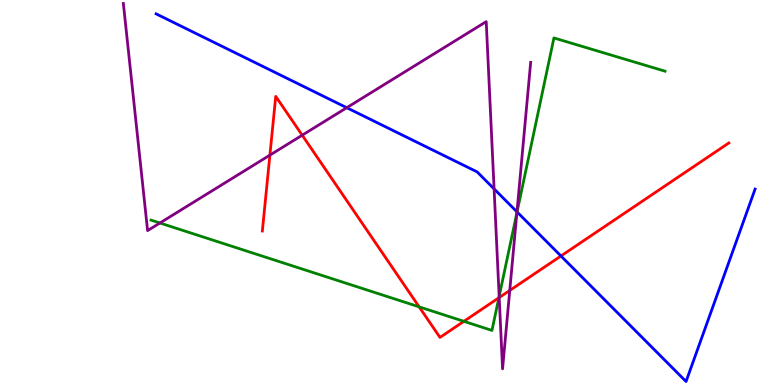[{'lines': ['blue', 'red'], 'intersections': [{'x': 7.24, 'y': 3.35}]}, {'lines': ['green', 'red'], 'intersections': [{'x': 5.41, 'y': 2.03}, {'x': 5.99, 'y': 1.65}, {'x': 6.44, 'y': 2.27}]}, {'lines': ['purple', 'red'], 'intersections': [{'x': 3.48, 'y': 5.97}, {'x': 3.9, 'y': 6.49}, {'x': 6.44, 'y': 2.27}, {'x': 6.58, 'y': 2.46}]}, {'lines': ['blue', 'green'], 'intersections': [{'x': 6.67, 'y': 4.49}]}, {'lines': ['blue', 'purple'], 'intersections': [{'x': 4.47, 'y': 7.2}, {'x': 6.38, 'y': 5.09}, {'x': 6.67, 'y': 4.5}]}, {'lines': ['green', 'purple'], 'intersections': [{'x': 2.06, 'y': 4.21}, {'x': 6.44, 'y': 2.3}, {'x': 6.67, 'y': 4.47}]}]